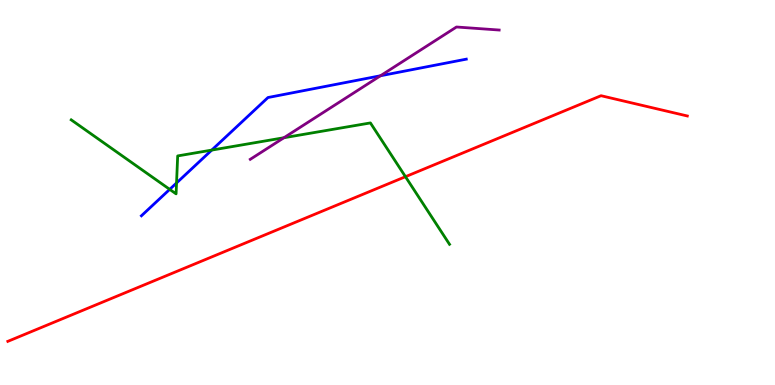[{'lines': ['blue', 'red'], 'intersections': []}, {'lines': ['green', 'red'], 'intersections': [{'x': 5.23, 'y': 5.41}]}, {'lines': ['purple', 'red'], 'intersections': []}, {'lines': ['blue', 'green'], 'intersections': [{'x': 2.19, 'y': 5.08}, {'x': 2.28, 'y': 5.25}, {'x': 2.73, 'y': 6.1}]}, {'lines': ['blue', 'purple'], 'intersections': [{'x': 4.91, 'y': 8.03}]}, {'lines': ['green', 'purple'], 'intersections': [{'x': 3.66, 'y': 6.42}]}]